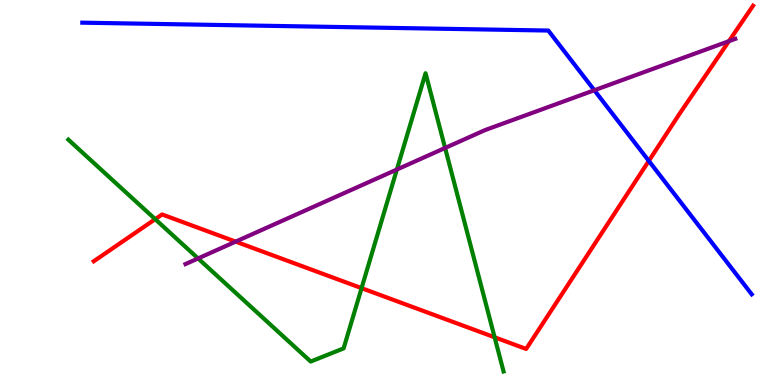[{'lines': ['blue', 'red'], 'intersections': [{'x': 8.37, 'y': 5.82}]}, {'lines': ['green', 'red'], 'intersections': [{'x': 2.0, 'y': 4.31}, {'x': 4.67, 'y': 2.52}, {'x': 6.38, 'y': 1.24}]}, {'lines': ['purple', 'red'], 'intersections': [{'x': 3.04, 'y': 3.72}, {'x': 9.41, 'y': 8.93}]}, {'lines': ['blue', 'green'], 'intersections': []}, {'lines': ['blue', 'purple'], 'intersections': [{'x': 7.67, 'y': 7.66}]}, {'lines': ['green', 'purple'], 'intersections': [{'x': 2.56, 'y': 3.29}, {'x': 5.12, 'y': 5.6}, {'x': 5.74, 'y': 6.16}]}]